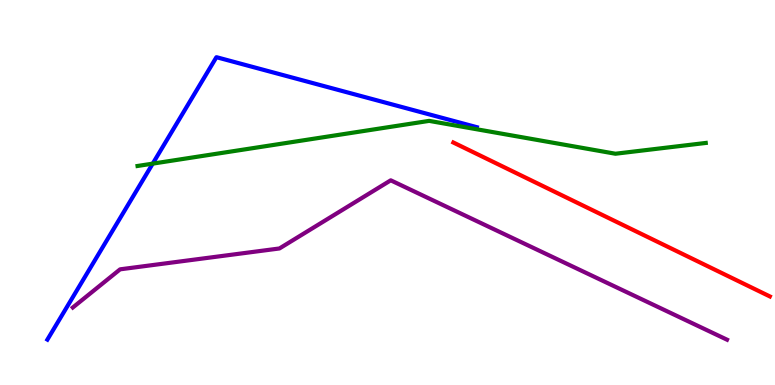[{'lines': ['blue', 'red'], 'intersections': []}, {'lines': ['green', 'red'], 'intersections': []}, {'lines': ['purple', 'red'], 'intersections': []}, {'lines': ['blue', 'green'], 'intersections': [{'x': 1.97, 'y': 5.75}]}, {'lines': ['blue', 'purple'], 'intersections': []}, {'lines': ['green', 'purple'], 'intersections': []}]